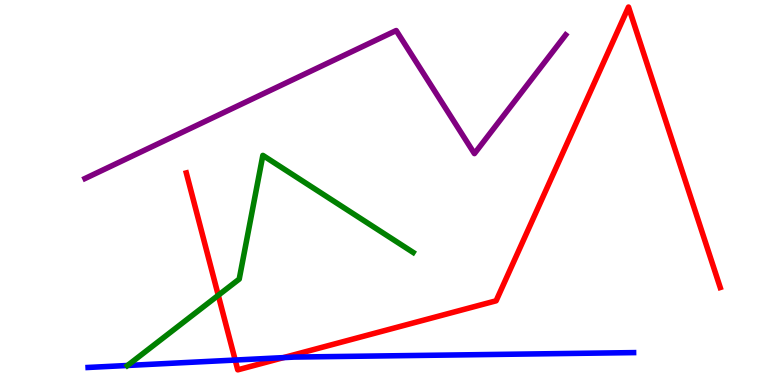[{'lines': ['blue', 'red'], 'intersections': [{'x': 3.03, 'y': 0.648}, {'x': 3.66, 'y': 0.711}]}, {'lines': ['green', 'red'], 'intersections': [{'x': 2.82, 'y': 2.33}]}, {'lines': ['purple', 'red'], 'intersections': []}, {'lines': ['blue', 'green'], 'intersections': [{'x': 1.65, 'y': 0.507}]}, {'lines': ['blue', 'purple'], 'intersections': []}, {'lines': ['green', 'purple'], 'intersections': []}]